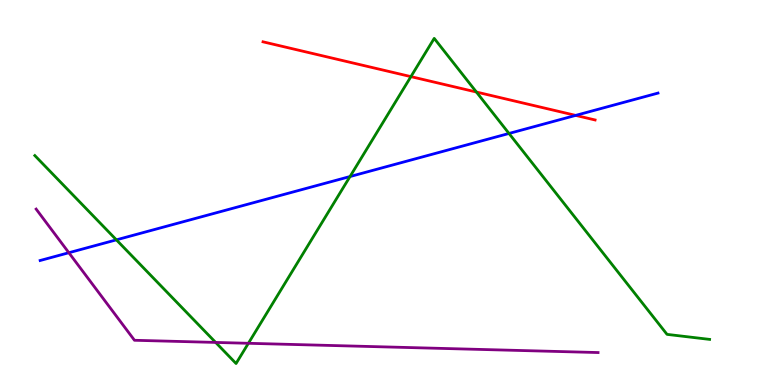[{'lines': ['blue', 'red'], 'intersections': [{'x': 7.43, 'y': 7.0}]}, {'lines': ['green', 'red'], 'intersections': [{'x': 5.3, 'y': 8.01}, {'x': 6.15, 'y': 7.61}]}, {'lines': ['purple', 'red'], 'intersections': []}, {'lines': ['blue', 'green'], 'intersections': [{'x': 1.5, 'y': 3.77}, {'x': 4.52, 'y': 5.41}, {'x': 6.57, 'y': 6.53}]}, {'lines': ['blue', 'purple'], 'intersections': [{'x': 0.888, 'y': 3.44}]}, {'lines': ['green', 'purple'], 'intersections': [{'x': 2.78, 'y': 1.11}, {'x': 3.2, 'y': 1.08}]}]